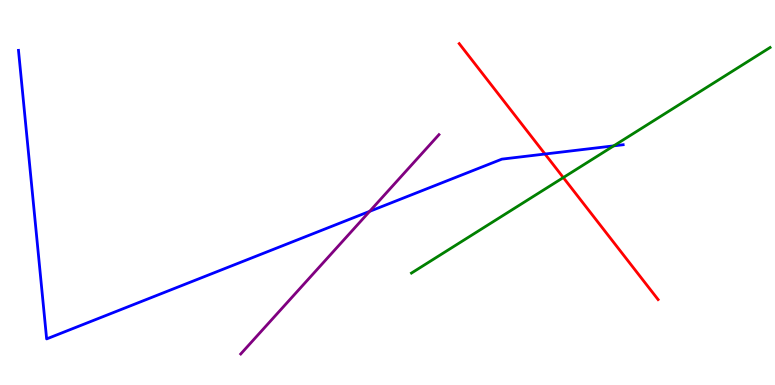[{'lines': ['blue', 'red'], 'intersections': [{'x': 7.03, 'y': 6.0}]}, {'lines': ['green', 'red'], 'intersections': [{'x': 7.27, 'y': 5.39}]}, {'lines': ['purple', 'red'], 'intersections': []}, {'lines': ['blue', 'green'], 'intersections': [{'x': 7.92, 'y': 6.21}]}, {'lines': ['blue', 'purple'], 'intersections': [{'x': 4.77, 'y': 4.51}]}, {'lines': ['green', 'purple'], 'intersections': []}]